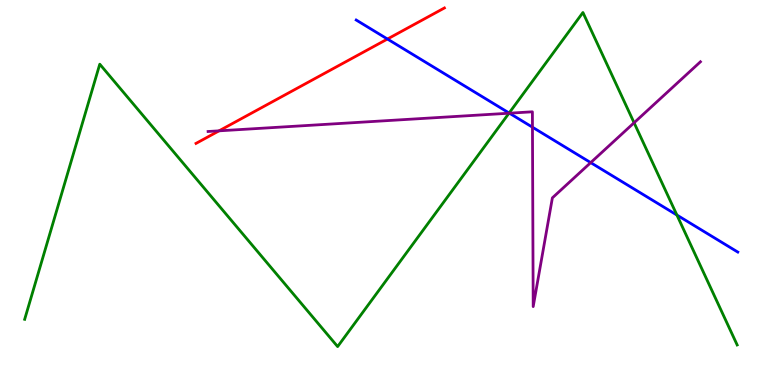[{'lines': ['blue', 'red'], 'intersections': [{'x': 5.0, 'y': 8.99}]}, {'lines': ['green', 'red'], 'intersections': []}, {'lines': ['purple', 'red'], 'intersections': [{'x': 2.83, 'y': 6.6}]}, {'lines': ['blue', 'green'], 'intersections': [{'x': 6.57, 'y': 7.06}, {'x': 8.73, 'y': 4.41}]}, {'lines': ['blue', 'purple'], 'intersections': [{'x': 6.57, 'y': 7.06}, {'x': 6.87, 'y': 6.7}, {'x': 7.62, 'y': 5.78}]}, {'lines': ['green', 'purple'], 'intersections': [{'x': 6.57, 'y': 7.06}, {'x': 8.18, 'y': 6.81}]}]